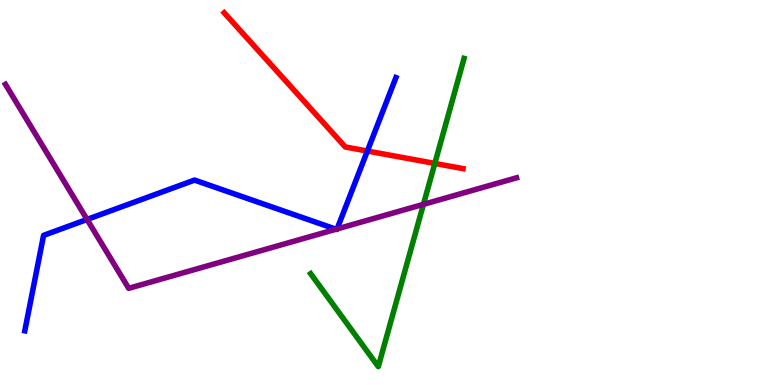[{'lines': ['blue', 'red'], 'intersections': [{'x': 4.74, 'y': 6.08}]}, {'lines': ['green', 'red'], 'intersections': [{'x': 5.61, 'y': 5.75}]}, {'lines': ['purple', 'red'], 'intersections': []}, {'lines': ['blue', 'green'], 'intersections': []}, {'lines': ['blue', 'purple'], 'intersections': [{'x': 1.12, 'y': 4.3}, {'x': 4.34, 'y': 4.05}, {'x': 4.35, 'y': 4.05}]}, {'lines': ['green', 'purple'], 'intersections': [{'x': 5.46, 'y': 4.69}]}]